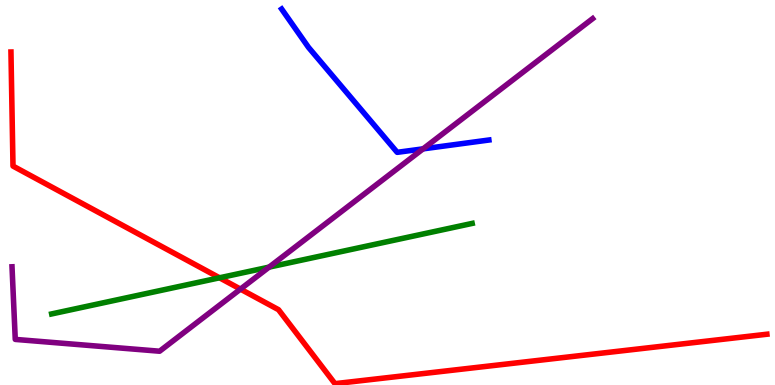[{'lines': ['blue', 'red'], 'intersections': []}, {'lines': ['green', 'red'], 'intersections': [{'x': 2.83, 'y': 2.78}]}, {'lines': ['purple', 'red'], 'intersections': [{'x': 3.1, 'y': 2.49}]}, {'lines': ['blue', 'green'], 'intersections': []}, {'lines': ['blue', 'purple'], 'intersections': [{'x': 5.46, 'y': 6.13}]}, {'lines': ['green', 'purple'], 'intersections': [{'x': 3.47, 'y': 3.06}]}]